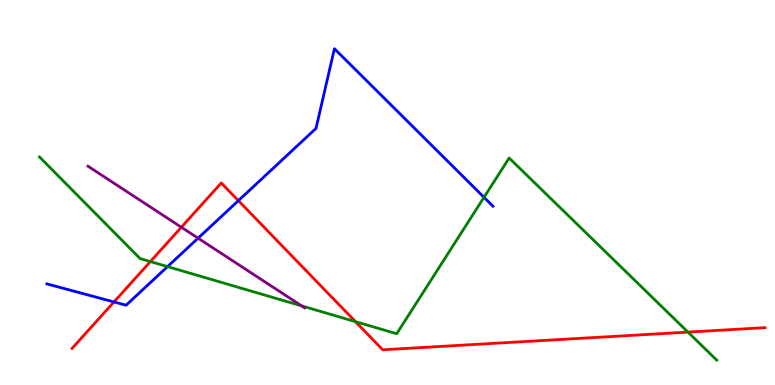[{'lines': ['blue', 'red'], 'intersections': [{'x': 1.47, 'y': 2.16}, {'x': 3.08, 'y': 4.79}]}, {'lines': ['green', 'red'], 'intersections': [{'x': 1.94, 'y': 3.21}, {'x': 4.59, 'y': 1.65}, {'x': 8.88, 'y': 1.37}]}, {'lines': ['purple', 'red'], 'intersections': [{'x': 2.34, 'y': 4.1}]}, {'lines': ['blue', 'green'], 'intersections': [{'x': 2.16, 'y': 3.08}, {'x': 6.25, 'y': 4.87}]}, {'lines': ['blue', 'purple'], 'intersections': [{'x': 2.56, 'y': 3.81}]}, {'lines': ['green', 'purple'], 'intersections': [{'x': 3.89, 'y': 2.05}]}]